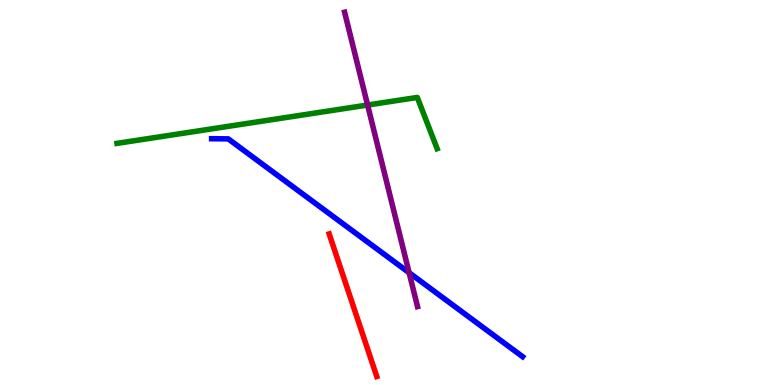[{'lines': ['blue', 'red'], 'intersections': []}, {'lines': ['green', 'red'], 'intersections': []}, {'lines': ['purple', 'red'], 'intersections': []}, {'lines': ['blue', 'green'], 'intersections': []}, {'lines': ['blue', 'purple'], 'intersections': [{'x': 5.28, 'y': 2.92}]}, {'lines': ['green', 'purple'], 'intersections': [{'x': 4.74, 'y': 7.27}]}]